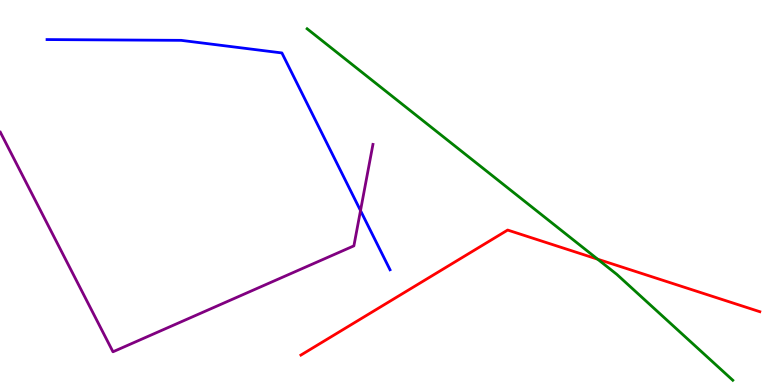[{'lines': ['blue', 'red'], 'intersections': []}, {'lines': ['green', 'red'], 'intersections': [{'x': 7.71, 'y': 3.27}]}, {'lines': ['purple', 'red'], 'intersections': []}, {'lines': ['blue', 'green'], 'intersections': []}, {'lines': ['blue', 'purple'], 'intersections': [{'x': 4.65, 'y': 4.53}]}, {'lines': ['green', 'purple'], 'intersections': []}]